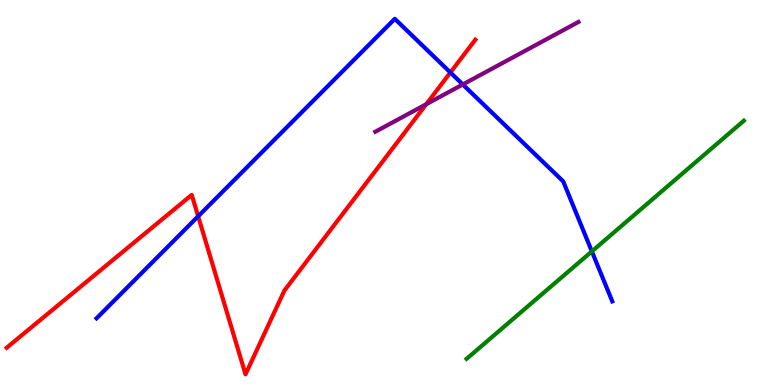[{'lines': ['blue', 'red'], 'intersections': [{'x': 2.56, 'y': 4.38}, {'x': 5.81, 'y': 8.12}]}, {'lines': ['green', 'red'], 'intersections': []}, {'lines': ['purple', 'red'], 'intersections': [{'x': 5.5, 'y': 7.29}]}, {'lines': ['blue', 'green'], 'intersections': [{'x': 7.64, 'y': 3.47}]}, {'lines': ['blue', 'purple'], 'intersections': [{'x': 5.97, 'y': 7.81}]}, {'lines': ['green', 'purple'], 'intersections': []}]